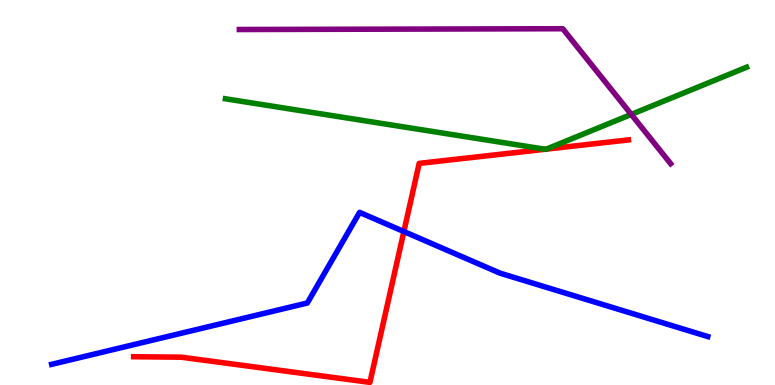[{'lines': ['blue', 'red'], 'intersections': [{'x': 5.21, 'y': 3.99}]}, {'lines': ['green', 'red'], 'intersections': [{'x': 7.03, 'y': 6.12}, {'x': 7.05, 'y': 6.13}]}, {'lines': ['purple', 'red'], 'intersections': []}, {'lines': ['blue', 'green'], 'intersections': []}, {'lines': ['blue', 'purple'], 'intersections': []}, {'lines': ['green', 'purple'], 'intersections': [{'x': 8.15, 'y': 7.03}]}]